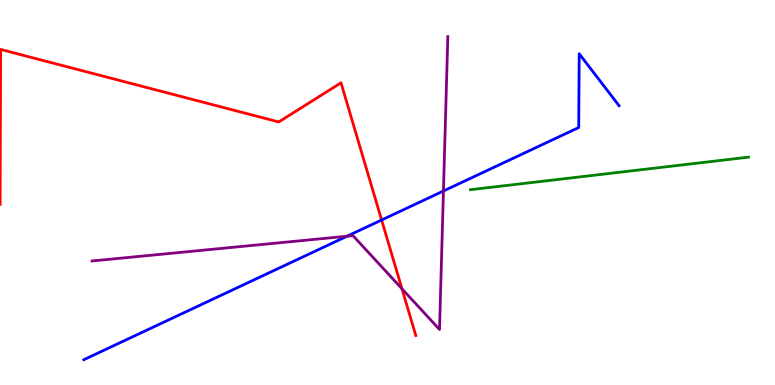[{'lines': ['blue', 'red'], 'intersections': [{'x': 4.92, 'y': 4.29}]}, {'lines': ['green', 'red'], 'intersections': []}, {'lines': ['purple', 'red'], 'intersections': [{'x': 5.19, 'y': 2.5}]}, {'lines': ['blue', 'green'], 'intersections': []}, {'lines': ['blue', 'purple'], 'intersections': [{'x': 4.48, 'y': 3.86}, {'x': 5.72, 'y': 5.04}]}, {'lines': ['green', 'purple'], 'intersections': []}]